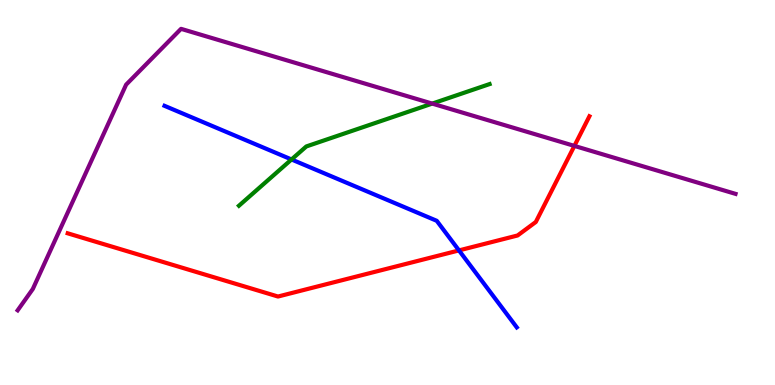[{'lines': ['blue', 'red'], 'intersections': [{'x': 5.92, 'y': 3.5}]}, {'lines': ['green', 'red'], 'intersections': []}, {'lines': ['purple', 'red'], 'intersections': [{'x': 7.41, 'y': 6.21}]}, {'lines': ['blue', 'green'], 'intersections': [{'x': 3.76, 'y': 5.86}]}, {'lines': ['blue', 'purple'], 'intersections': []}, {'lines': ['green', 'purple'], 'intersections': [{'x': 5.58, 'y': 7.31}]}]